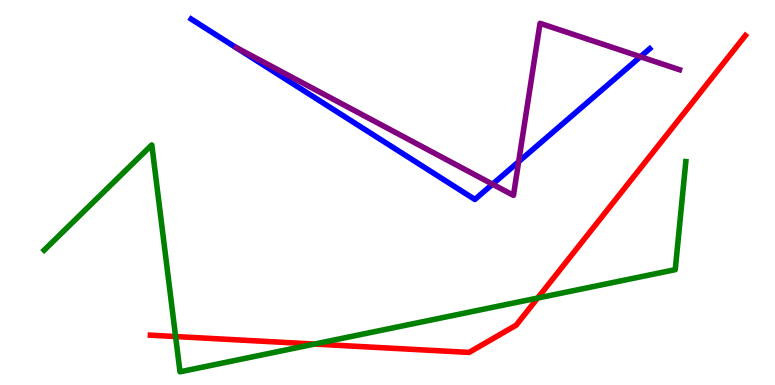[{'lines': ['blue', 'red'], 'intersections': []}, {'lines': ['green', 'red'], 'intersections': [{'x': 2.27, 'y': 1.26}, {'x': 4.06, 'y': 1.06}, {'x': 6.94, 'y': 2.26}]}, {'lines': ['purple', 'red'], 'intersections': []}, {'lines': ['blue', 'green'], 'intersections': []}, {'lines': ['blue', 'purple'], 'intersections': [{'x': 6.36, 'y': 5.22}, {'x': 6.69, 'y': 5.8}, {'x': 8.26, 'y': 8.53}]}, {'lines': ['green', 'purple'], 'intersections': []}]